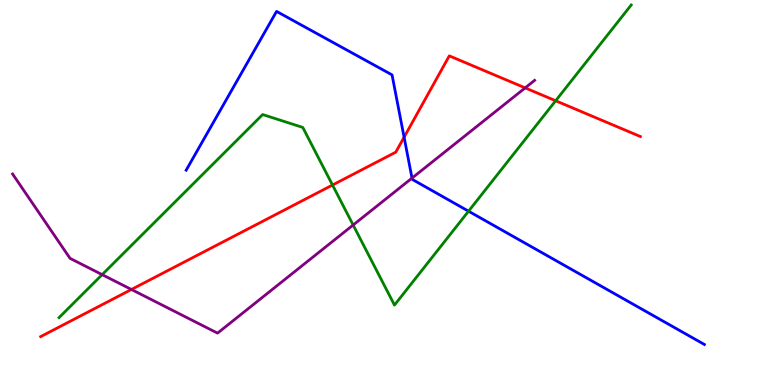[{'lines': ['blue', 'red'], 'intersections': [{'x': 5.21, 'y': 6.44}]}, {'lines': ['green', 'red'], 'intersections': [{'x': 4.29, 'y': 5.19}, {'x': 7.17, 'y': 7.38}]}, {'lines': ['purple', 'red'], 'intersections': [{'x': 1.7, 'y': 2.48}, {'x': 6.78, 'y': 7.72}]}, {'lines': ['blue', 'green'], 'intersections': [{'x': 6.05, 'y': 4.51}]}, {'lines': ['blue', 'purple'], 'intersections': [{'x': 5.32, 'y': 5.37}]}, {'lines': ['green', 'purple'], 'intersections': [{'x': 1.32, 'y': 2.87}, {'x': 4.56, 'y': 4.16}]}]